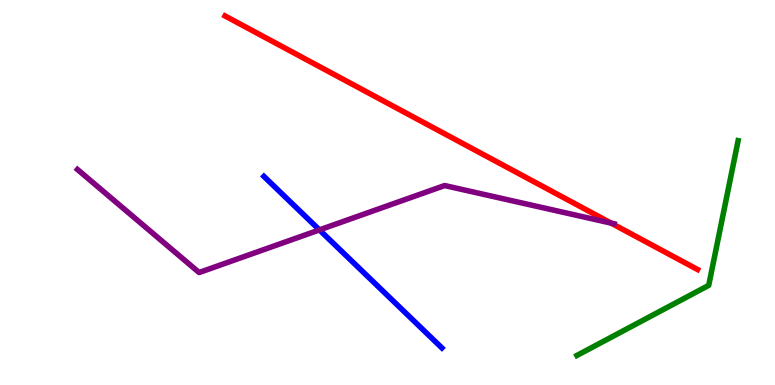[{'lines': ['blue', 'red'], 'intersections': []}, {'lines': ['green', 'red'], 'intersections': []}, {'lines': ['purple', 'red'], 'intersections': [{'x': 7.88, 'y': 4.21}]}, {'lines': ['blue', 'green'], 'intersections': []}, {'lines': ['blue', 'purple'], 'intersections': [{'x': 4.12, 'y': 4.03}]}, {'lines': ['green', 'purple'], 'intersections': []}]